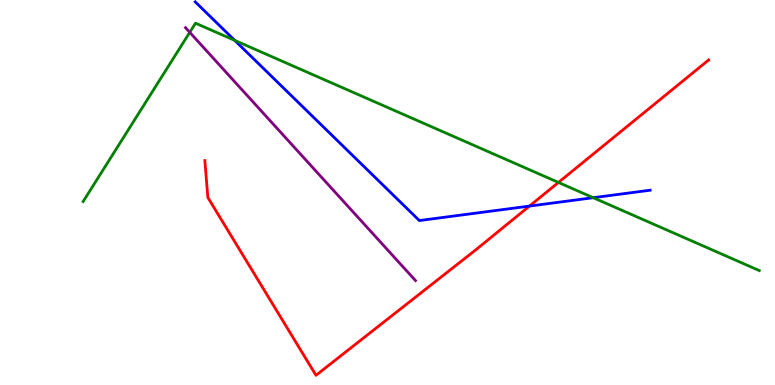[{'lines': ['blue', 'red'], 'intersections': [{'x': 6.83, 'y': 4.65}]}, {'lines': ['green', 'red'], 'intersections': [{'x': 7.21, 'y': 5.26}]}, {'lines': ['purple', 'red'], 'intersections': []}, {'lines': ['blue', 'green'], 'intersections': [{'x': 3.03, 'y': 8.95}, {'x': 7.65, 'y': 4.87}]}, {'lines': ['blue', 'purple'], 'intersections': []}, {'lines': ['green', 'purple'], 'intersections': [{'x': 2.45, 'y': 9.16}]}]